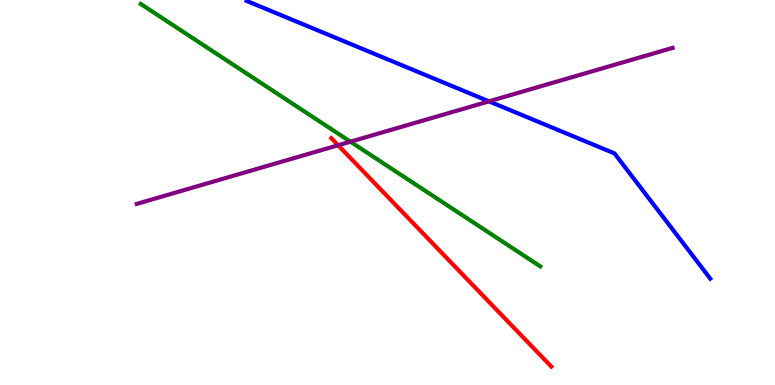[{'lines': ['blue', 'red'], 'intersections': []}, {'lines': ['green', 'red'], 'intersections': []}, {'lines': ['purple', 'red'], 'intersections': [{'x': 4.36, 'y': 6.23}]}, {'lines': ['blue', 'green'], 'intersections': []}, {'lines': ['blue', 'purple'], 'intersections': [{'x': 6.31, 'y': 7.37}]}, {'lines': ['green', 'purple'], 'intersections': [{'x': 4.52, 'y': 6.32}]}]